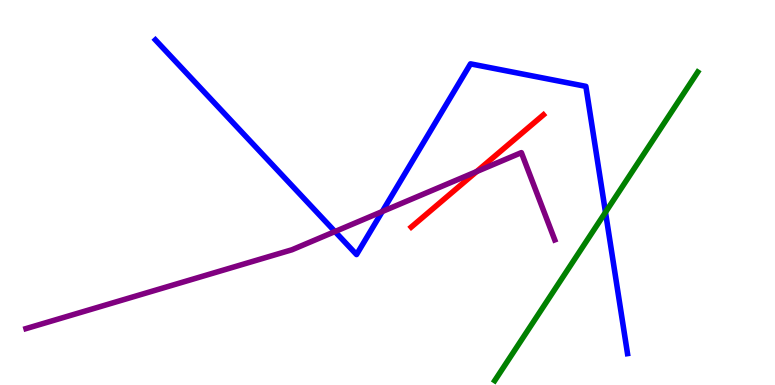[{'lines': ['blue', 'red'], 'intersections': []}, {'lines': ['green', 'red'], 'intersections': []}, {'lines': ['purple', 'red'], 'intersections': [{'x': 6.15, 'y': 5.54}]}, {'lines': ['blue', 'green'], 'intersections': [{'x': 7.81, 'y': 4.49}]}, {'lines': ['blue', 'purple'], 'intersections': [{'x': 4.32, 'y': 3.99}, {'x': 4.93, 'y': 4.51}]}, {'lines': ['green', 'purple'], 'intersections': []}]